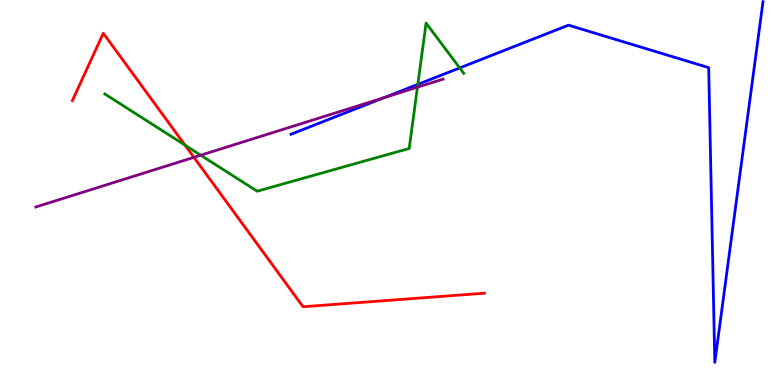[{'lines': ['blue', 'red'], 'intersections': []}, {'lines': ['green', 'red'], 'intersections': [{'x': 2.39, 'y': 6.23}]}, {'lines': ['purple', 'red'], 'intersections': [{'x': 2.5, 'y': 5.91}]}, {'lines': ['blue', 'green'], 'intersections': [{'x': 5.39, 'y': 7.81}, {'x': 5.93, 'y': 8.24}]}, {'lines': ['blue', 'purple'], 'intersections': [{'x': 4.95, 'y': 7.46}]}, {'lines': ['green', 'purple'], 'intersections': [{'x': 2.59, 'y': 5.97}, {'x': 5.39, 'y': 7.74}]}]